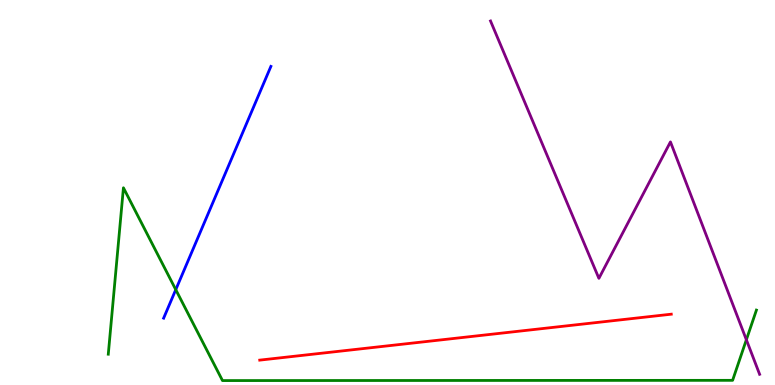[{'lines': ['blue', 'red'], 'intersections': []}, {'lines': ['green', 'red'], 'intersections': []}, {'lines': ['purple', 'red'], 'intersections': []}, {'lines': ['blue', 'green'], 'intersections': [{'x': 2.27, 'y': 2.48}]}, {'lines': ['blue', 'purple'], 'intersections': []}, {'lines': ['green', 'purple'], 'intersections': [{'x': 9.63, 'y': 1.17}]}]